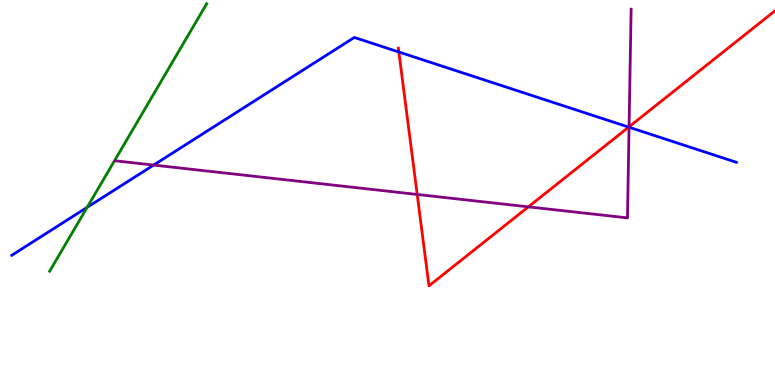[{'lines': ['blue', 'red'], 'intersections': [{'x': 5.15, 'y': 8.65}, {'x': 8.11, 'y': 6.7}]}, {'lines': ['green', 'red'], 'intersections': []}, {'lines': ['purple', 'red'], 'intersections': [{'x': 5.38, 'y': 4.95}, {'x': 6.82, 'y': 4.63}, {'x': 8.12, 'y': 6.71}]}, {'lines': ['blue', 'green'], 'intersections': [{'x': 1.12, 'y': 4.61}]}, {'lines': ['blue', 'purple'], 'intersections': [{'x': 1.98, 'y': 5.71}, {'x': 8.12, 'y': 6.7}]}, {'lines': ['green', 'purple'], 'intersections': []}]